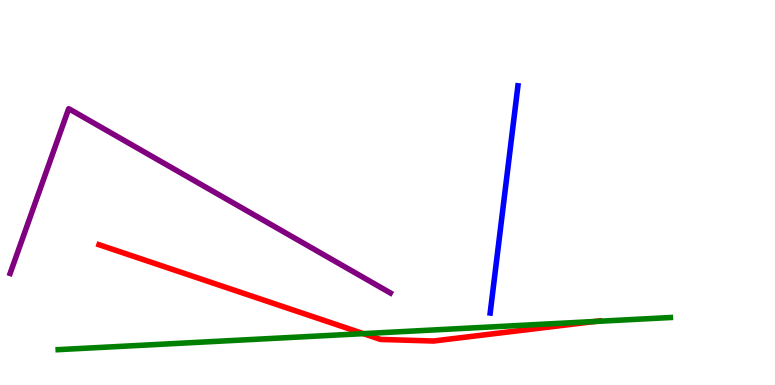[{'lines': ['blue', 'red'], 'intersections': []}, {'lines': ['green', 'red'], 'intersections': [{'x': 4.69, 'y': 1.33}, {'x': 7.67, 'y': 1.65}]}, {'lines': ['purple', 'red'], 'intersections': []}, {'lines': ['blue', 'green'], 'intersections': []}, {'lines': ['blue', 'purple'], 'intersections': []}, {'lines': ['green', 'purple'], 'intersections': []}]